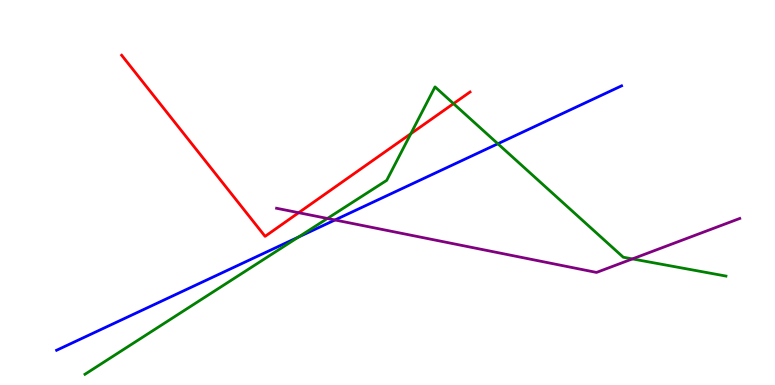[{'lines': ['blue', 'red'], 'intersections': []}, {'lines': ['green', 'red'], 'intersections': [{'x': 5.3, 'y': 6.53}, {'x': 5.85, 'y': 7.31}]}, {'lines': ['purple', 'red'], 'intersections': [{'x': 3.85, 'y': 4.48}]}, {'lines': ['blue', 'green'], 'intersections': [{'x': 3.85, 'y': 3.84}, {'x': 6.42, 'y': 6.27}]}, {'lines': ['blue', 'purple'], 'intersections': [{'x': 4.32, 'y': 4.29}]}, {'lines': ['green', 'purple'], 'intersections': [{'x': 4.22, 'y': 4.33}, {'x': 8.16, 'y': 3.28}]}]